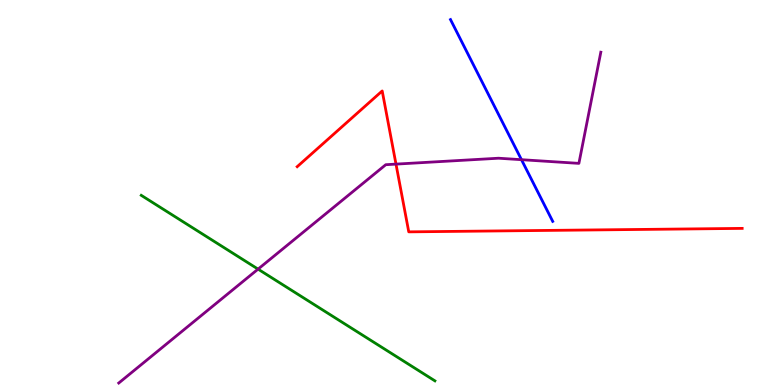[{'lines': ['blue', 'red'], 'intersections': []}, {'lines': ['green', 'red'], 'intersections': []}, {'lines': ['purple', 'red'], 'intersections': [{'x': 5.11, 'y': 5.74}]}, {'lines': ['blue', 'green'], 'intersections': []}, {'lines': ['blue', 'purple'], 'intersections': [{'x': 6.73, 'y': 5.85}]}, {'lines': ['green', 'purple'], 'intersections': [{'x': 3.33, 'y': 3.01}]}]